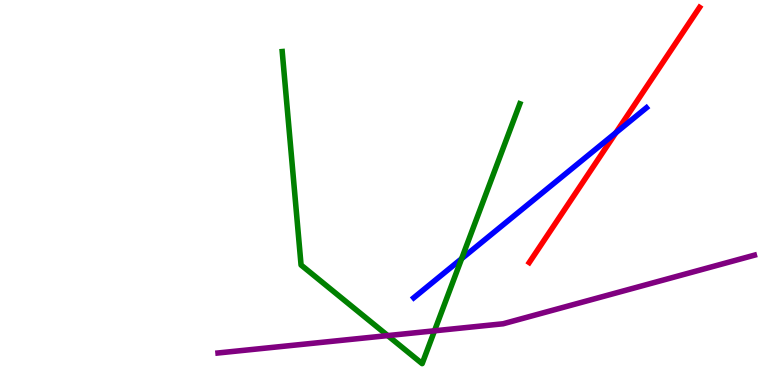[{'lines': ['blue', 'red'], 'intersections': [{'x': 7.95, 'y': 6.55}]}, {'lines': ['green', 'red'], 'intersections': []}, {'lines': ['purple', 'red'], 'intersections': []}, {'lines': ['blue', 'green'], 'intersections': [{'x': 5.96, 'y': 3.28}]}, {'lines': ['blue', 'purple'], 'intersections': []}, {'lines': ['green', 'purple'], 'intersections': [{'x': 5.0, 'y': 1.28}, {'x': 5.61, 'y': 1.41}]}]